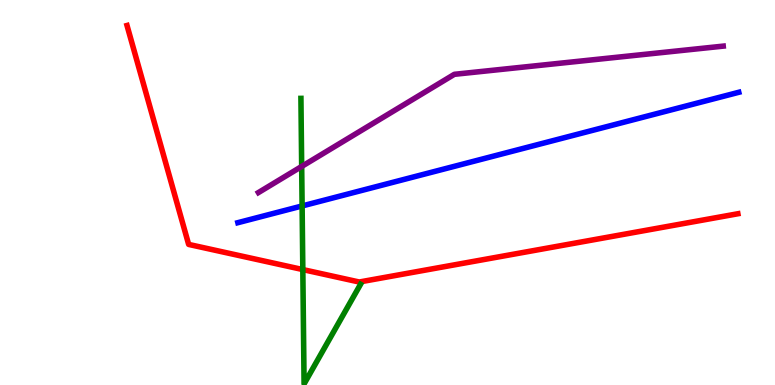[{'lines': ['blue', 'red'], 'intersections': []}, {'lines': ['green', 'red'], 'intersections': [{'x': 3.91, 'y': 3.0}]}, {'lines': ['purple', 'red'], 'intersections': []}, {'lines': ['blue', 'green'], 'intersections': [{'x': 3.9, 'y': 4.65}]}, {'lines': ['blue', 'purple'], 'intersections': []}, {'lines': ['green', 'purple'], 'intersections': [{'x': 3.89, 'y': 5.68}]}]